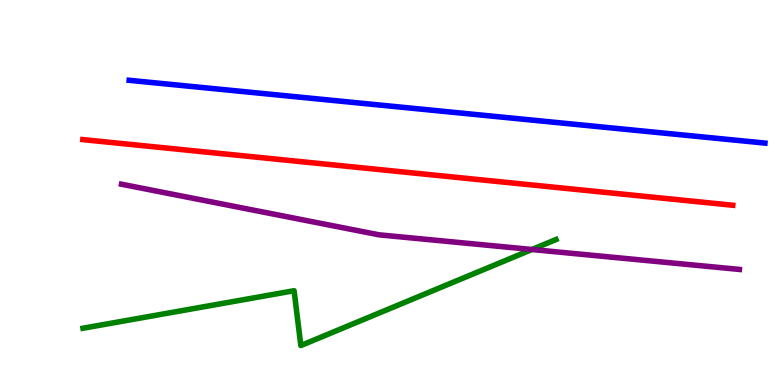[{'lines': ['blue', 'red'], 'intersections': []}, {'lines': ['green', 'red'], 'intersections': []}, {'lines': ['purple', 'red'], 'intersections': []}, {'lines': ['blue', 'green'], 'intersections': []}, {'lines': ['blue', 'purple'], 'intersections': []}, {'lines': ['green', 'purple'], 'intersections': [{'x': 6.86, 'y': 3.52}]}]